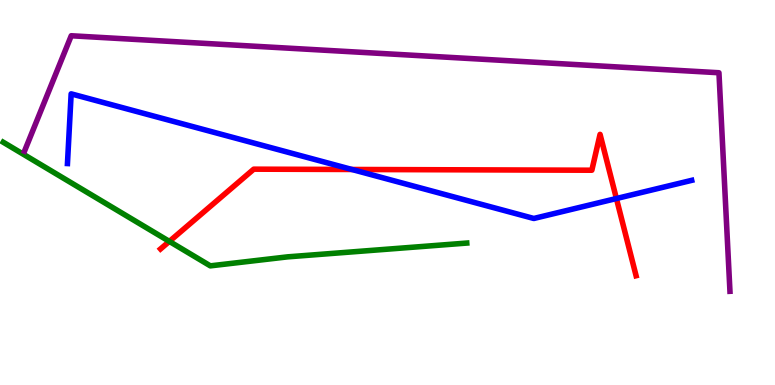[{'lines': ['blue', 'red'], 'intersections': [{'x': 4.54, 'y': 5.6}, {'x': 7.95, 'y': 4.84}]}, {'lines': ['green', 'red'], 'intersections': [{'x': 2.19, 'y': 3.73}]}, {'lines': ['purple', 'red'], 'intersections': []}, {'lines': ['blue', 'green'], 'intersections': []}, {'lines': ['blue', 'purple'], 'intersections': []}, {'lines': ['green', 'purple'], 'intersections': []}]